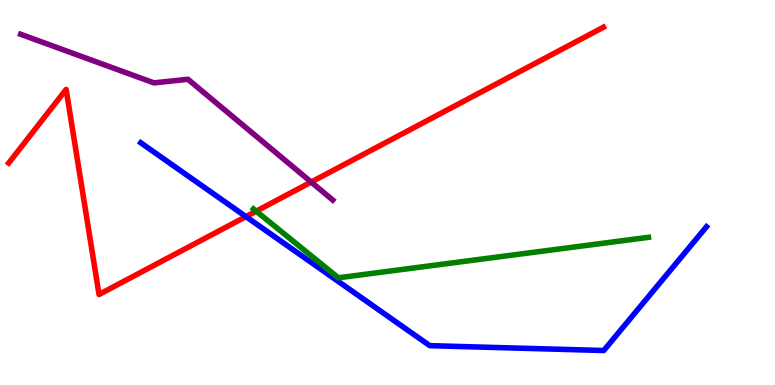[{'lines': ['blue', 'red'], 'intersections': [{'x': 3.17, 'y': 4.37}]}, {'lines': ['green', 'red'], 'intersections': [{'x': 3.31, 'y': 4.51}]}, {'lines': ['purple', 'red'], 'intersections': [{'x': 4.02, 'y': 5.27}]}, {'lines': ['blue', 'green'], 'intersections': []}, {'lines': ['blue', 'purple'], 'intersections': []}, {'lines': ['green', 'purple'], 'intersections': []}]